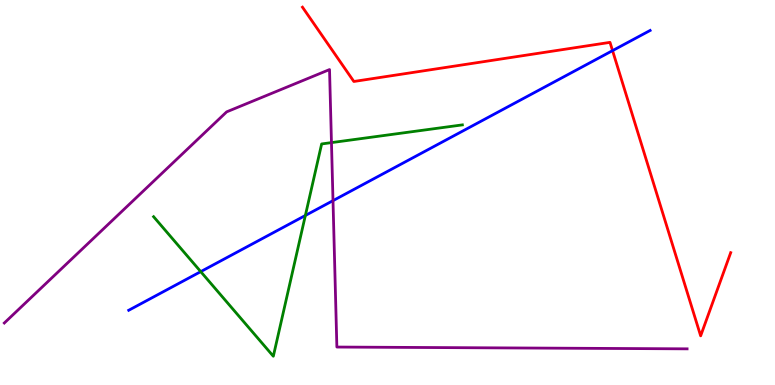[{'lines': ['blue', 'red'], 'intersections': [{'x': 7.9, 'y': 8.68}]}, {'lines': ['green', 'red'], 'intersections': []}, {'lines': ['purple', 'red'], 'intersections': []}, {'lines': ['blue', 'green'], 'intersections': [{'x': 2.59, 'y': 2.94}, {'x': 3.94, 'y': 4.4}]}, {'lines': ['blue', 'purple'], 'intersections': [{'x': 4.3, 'y': 4.79}]}, {'lines': ['green', 'purple'], 'intersections': [{'x': 4.28, 'y': 6.3}]}]